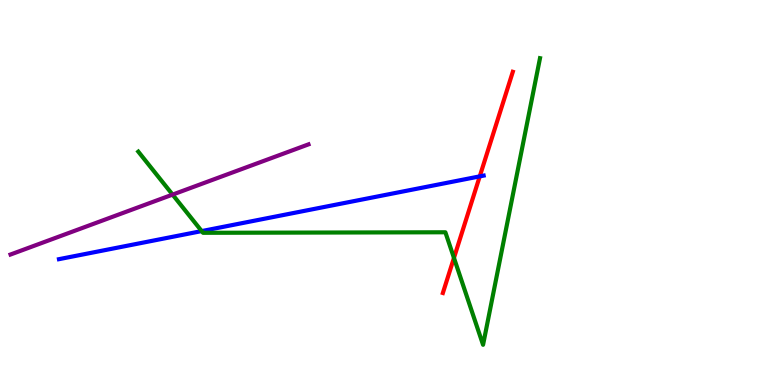[{'lines': ['blue', 'red'], 'intersections': [{'x': 6.19, 'y': 5.42}]}, {'lines': ['green', 'red'], 'intersections': [{'x': 5.86, 'y': 3.3}]}, {'lines': ['purple', 'red'], 'intersections': []}, {'lines': ['blue', 'green'], 'intersections': [{'x': 2.6, 'y': 4.0}]}, {'lines': ['blue', 'purple'], 'intersections': []}, {'lines': ['green', 'purple'], 'intersections': [{'x': 2.23, 'y': 4.95}]}]